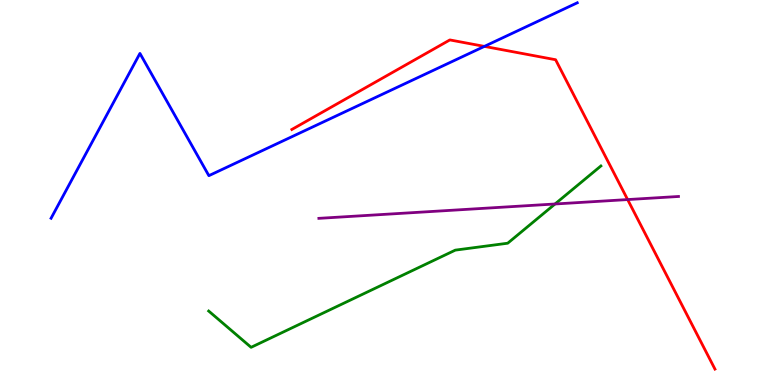[{'lines': ['blue', 'red'], 'intersections': [{'x': 6.25, 'y': 8.8}]}, {'lines': ['green', 'red'], 'intersections': []}, {'lines': ['purple', 'red'], 'intersections': [{'x': 8.1, 'y': 4.82}]}, {'lines': ['blue', 'green'], 'intersections': []}, {'lines': ['blue', 'purple'], 'intersections': []}, {'lines': ['green', 'purple'], 'intersections': [{'x': 7.16, 'y': 4.7}]}]